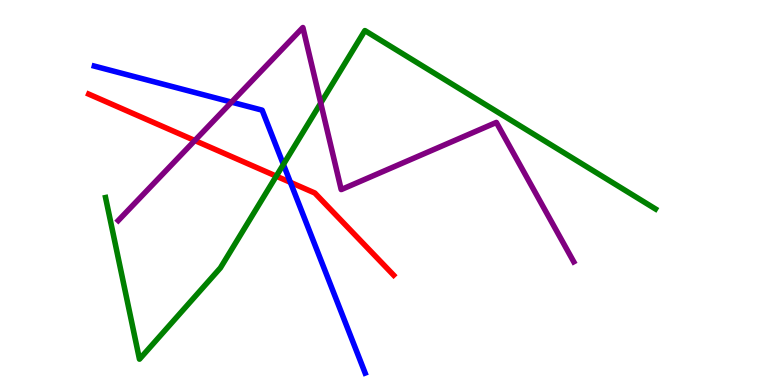[{'lines': ['blue', 'red'], 'intersections': [{'x': 3.75, 'y': 5.26}]}, {'lines': ['green', 'red'], 'intersections': [{'x': 3.56, 'y': 5.42}]}, {'lines': ['purple', 'red'], 'intersections': [{'x': 2.51, 'y': 6.35}]}, {'lines': ['blue', 'green'], 'intersections': [{'x': 3.66, 'y': 5.73}]}, {'lines': ['blue', 'purple'], 'intersections': [{'x': 2.99, 'y': 7.35}]}, {'lines': ['green', 'purple'], 'intersections': [{'x': 4.14, 'y': 7.32}]}]